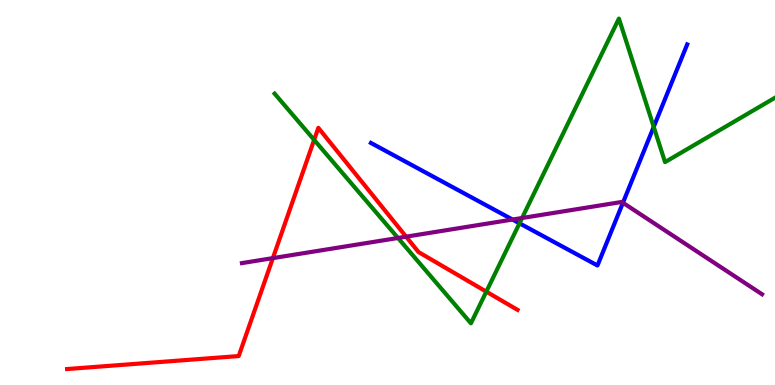[{'lines': ['blue', 'red'], 'intersections': []}, {'lines': ['green', 'red'], 'intersections': [{'x': 4.05, 'y': 6.37}, {'x': 6.28, 'y': 2.42}]}, {'lines': ['purple', 'red'], 'intersections': [{'x': 3.52, 'y': 3.3}, {'x': 5.24, 'y': 3.85}]}, {'lines': ['blue', 'green'], 'intersections': [{'x': 6.7, 'y': 4.2}, {'x': 8.44, 'y': 6.7}]}, {'lines': ['blue', 'purple'], 'intersections': [{'x': 6.61, 'y': 4.3}, {'x': 8.04, 'y': 4.73}]}, {'lines': ['green', 'purple'], 'intersections': [{'x': 5.14, 'y': 3.82}, {'x': 6.74, 'y': 4.34}]}]